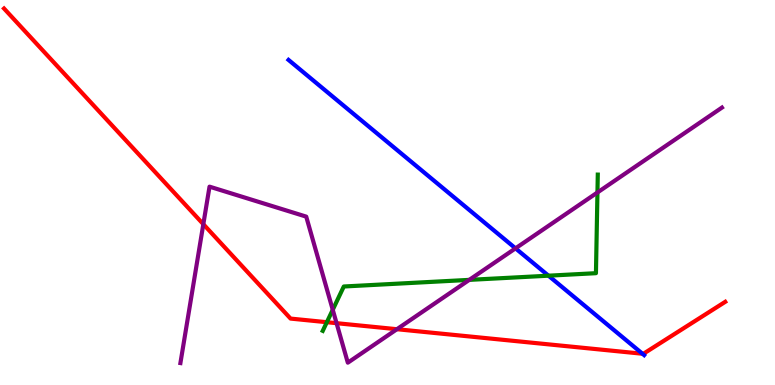[{'lines': ['blue', 'red'], 'intersections': [{'x': 8.29, 'y': 0.812}]}, {'lines': ['green', 'red'], 'intersections': [{'x': 4.22, 'y': 1.63}]}, {'lines': ['purple', 'red'], 'intersections': [{'x': 2.62, 'y': 4.18}, {'x': 4.34, 'y': 1.61}, {'x': 5.12, 'y': 1.45}]}, {'lines': ['blue', 'green'], 'intersections': [{'x': 7.08, 'y': 2.84}]}, {'lines': ['blue', 'purple'], 'intersections': [{'x': 6.65, 'y': 3.55}]}, {'lines': ['green', 'purple'], 'intersections': [{'x': 4.29, 'y': 1.95}, {'x': 6.06, 'y': 2.73}, {'x': 7.71, 'y': 5.0}]}]